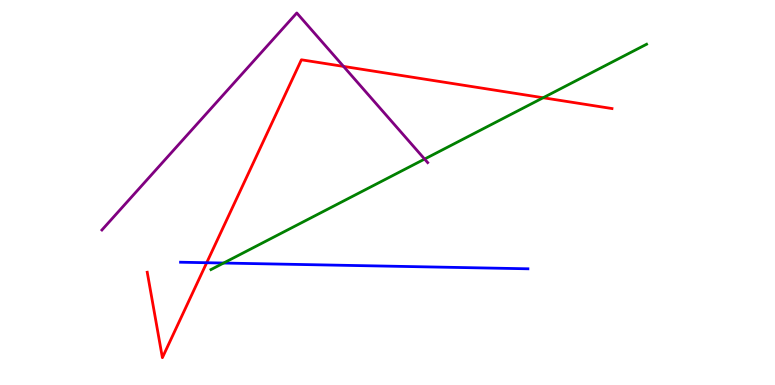[{'lines': ['blue', 'red'], 'intersections': [{'x': 2.67, 'y': 3.18}]}, {'lines': ['green', 'red'], 'intersections': [{'x': 7.01, 'y': 7.46}]}, {'lines': ['purple', 'red'], 'intersections': [{'x': 4.43, 'y': 8.28}]}, {'lines': ['blue', 'green'], 'intersections': [{'x': 2.89, 'y': 3.17}]}, {'lines': ['blue', 'purple'], 'intersections': []}, {'lines': ['green', 'purple'], 'intersections': [{'x': 5.48, 'y': 5.87}]}]